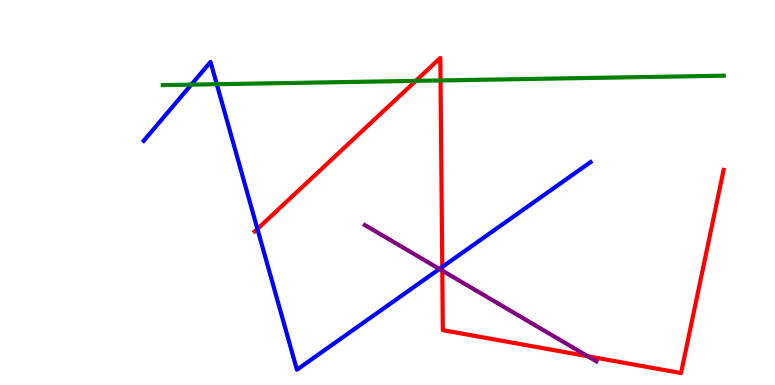[{'lines': ['blue', 'red'], 'intersections': [{'x': 3.32, 'y': 4.05}, {'x': 5.71, 'y': 3.07}]}, {'lines': ['green', 'red'], 'intersections': [{'x': 5.37, 'y': 7.9}, {'x': 5.68, 'y': 7.91}]}, {'lines': ['purple', 'red'], 'intersections': [{'x': 5.71, 'y': 2.97}, {'x': 7.58, 'y': 0.747}]}, {'lines': ['blue', 'green'], 'intersections': [{'x': 2.47, 'y': 7.8}, {'x': 2.8, 'y': 7.81}]}, {'lines': ['blue', 'purple'], 'intersections': [{'x': 5.67, 'y': 3.01}]}, {'lines': ['green', 'purple'], 'intersections': []}]